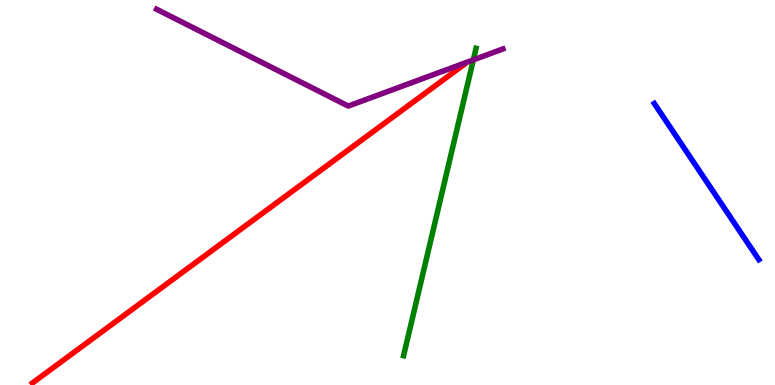[{'lines': ['blue', 'red'], 'intersections': []}, {'lines': ['green', 'red'], 'intersections': []}, {'lines': ['purple', 'red'], 'intersections': []}, {'lines': ['blue', 'green'], 'intersections': []}, {'lines': ['blue', 'purple'], 'intersections': []}, {'lines': ['green', 'purple'], 'intersections': [{'x': 6.11, 'y': 8.44}]}]